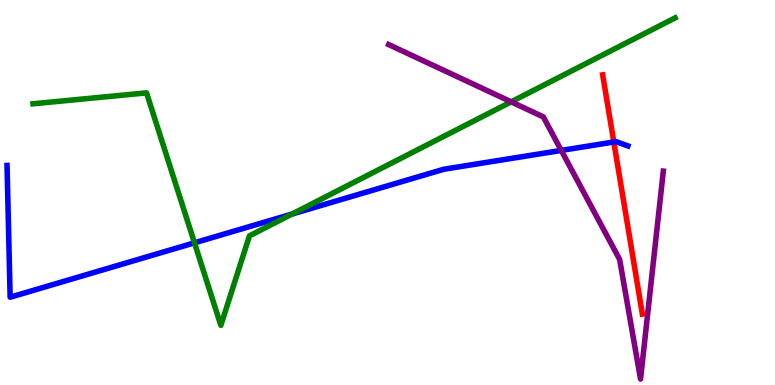[{'lines': ['blue', 'red'], 'intersections': [{'x': 7.92, 'y': 6.31}]}, {'lines': ['green', 'red'], 'intersections': []}, {'lines': ['purple', 'red'], 'intersections': []}, {'lines': ['blue', 'green'], 'intersections': [{'x': 2.51, 'y': 3.69}, {'x': 3.77, 'y': 4.44}]}, {'lines': ['blue', 'purple'], 'intersections': [{'x': 7.24, 'y': 6.09}]}, {'lines': ['green', 'purple'], 'intersections': [{'x': 6.6, 'y': 7.35}]}]